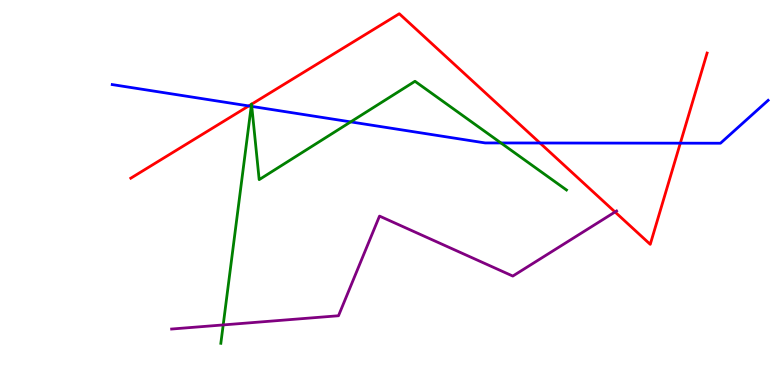[{'lines': ['blue', 'red'], 'intersections': [{'x': 3.21, 'y': 7.25}, {'x': 6.97, 'y': 6.29}, {'x': 8.78, 'y': 6.28}]}, {'lines': ['green', 'red'], 'intersections': [{'x': 3.25, 'y': 7.29}, {'x': 3.25, 'y': 7.29}]}, {'lines': ['purple', 'red'], 'intersections': [{'x': 7.94, 'y': 4.49}]}, {'lines': ['blue', 'green'], 'intersections': [{'x': 3.24, 'y': 7.24}, {'x': 3.25, 'y': 7.24}, {'x': 4.52, 'y': 6.83}, {'x': 6.46, 'y': 6.29}]}, {'lines': ['blue', 'purple'], 'intersections': []}, {'lines': ['green', 'purple'], 'intersections': [{'x': 2.88, 'y': 1.56}]}]